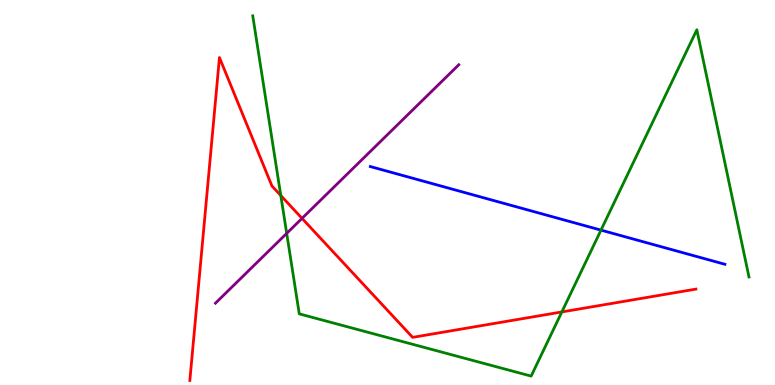[{'lines': ['blue', 'red'], 'intersections': []}, {'lines': ['green', 'red'], 'intersections': [{'x': 3.62, 'y': 4.92}, {'x': 7.25, 'y': 1.9}]}, {'lines': ['purple', 'red'], 'intersections': [{'x': 3.9, 'y': 4.33}]}, {'lines': ['blue', 'green'], 'intersections': [{'x': 7.75, 'y': 4.02}]}, {'lines': ['blue', 'purple'], 'intersections': []}, {'lines': ['green', 'purple'], 'intersections': [{'x': 3.7, 'y': 3.94}]}]